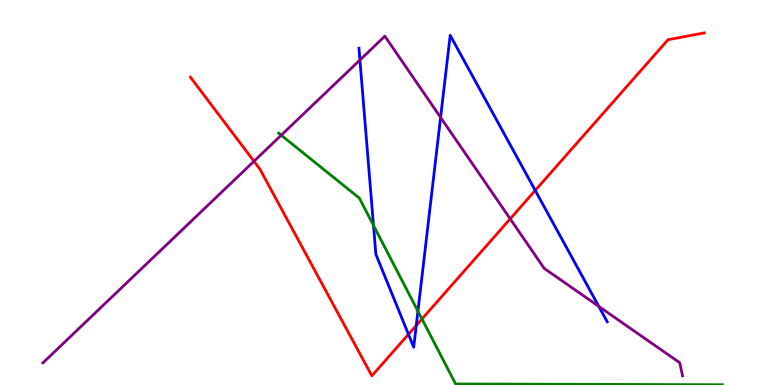[{'lines': ['blue', 'red'], 'intersections': [{'x': 5.27, 'y': 1.32}, {'x': 5.37, 'y': 1.55}, {'x': 6.91, 'y': 5.05}]}, {'lines': ['green', 'red'], 'intersections': [{'x': 5.44, 'y': 1.71}]}, {'lines': ['purple', 'red'], 'intersections': [{'x': 3.28, 'y': 5.81}, {'x': 6.58, 'y': 4.32}]}, {'lines': ['blue', 'green'], 'intersections': [{'x': 4.82, 'y': 4.15}, {'x': 5.39, 'y': 1.92}]}, {'lines': ['blue', 'purple'], 'intersections': [{'x': 4.64, 'y': 8.44}, {'x': 5.69, 'y': 6.95}, {'x': 7.73, 'y': 2.04}]}, {'lines': ['green', 'purple'], 'intersections': [{'x': 3.63, 'y': 6.49}]}]